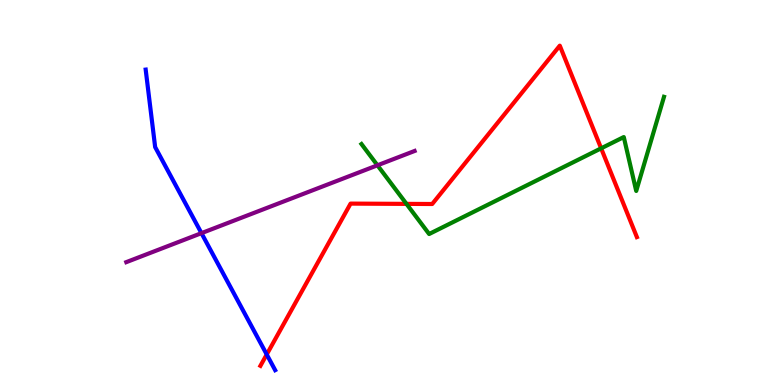[{'lines': ['blue', 'red'], 'intersections': [{'x': 3.44, 'y': 0.793}]}, {'lines': ['green', 'red'], 'intersections': [{'x': 5.24, 'y': 4.7}, {'x': 7.76, 'y': 6.15}]}, {'lines': ['purple', 'red'], 'intersections': []}, {'lines': ['blue', 'green'], 'intersections': []}, {'lines': ['blue', 'purple'], 'intersections': [{'x': 2.6, 'y': 3.94}]}, {'lines': ['green', 'purple'], 'intersections': [{'x': 4.87, 'y': 5.71}]}]